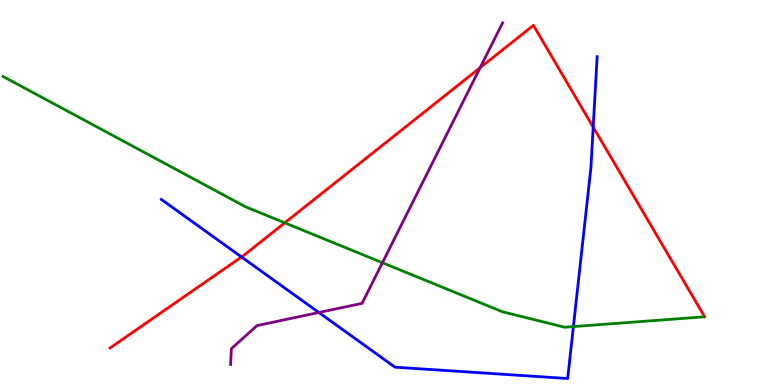[{'lines': ['blue', 'red'], 'intersections': [{'x': 3.12, 'y': 3.33}, {'x': 7.65, 'y': 6.7}]}, {'lines': ['green', 'red'], 'intersections': [{'x': 3.67, 'y': 4.21}]}, {'lines': ['purple', 'red'], 'intersections': [{'x': 6.2, 'y': 8.24}]}, {'lines': ['blue', 'green'], 'intersections': [{'x': 7.4, 'y': 1.52}]}, {'lines': ['blue', 'purple'], 'intersections': [{'x': 4.11, 'y': 1.88}]}, {'lines': ['green', 'purple'], 'intersections': [{'x': 4.93, 'y': 3.18}]}]